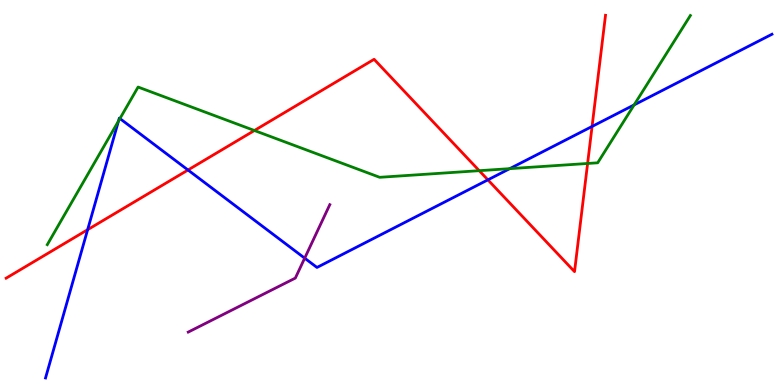[{'lines': ['blue', 'red'], 'intersections': [{'x': 1.13, 'y': 4.03}, {'x': 2.43, 'y': 5.58}, {'x': 6.3, 'y': 5.33}, {'x': 7.64, 'y': 6.72}]}, {'lines': ['green', 'red'], 'intersections': [{'x': 3.28, 'y': 6.61}, {'x': 6.18, 'y': 5.57}, {'x': 7.58, 'y': 5.75}]}, {'lines': ['purple', 'red'], 'intersections': []}, {'lines': ['blue', 'green'], 'intersections': [{'x': 1.53, 'y': 6.85}, {'x': 1.55, 'y': 6.92}, {'x': 6.58, 'y': 5.62}, {'x': 8.18, 'y': 7.28}]}, {'lines': ['blue', 'purple'], 'intersections': [{'x': 3.93, 'y': 3.29}]}, {'lines': ['green', 'purple'], 'intersections': []}]